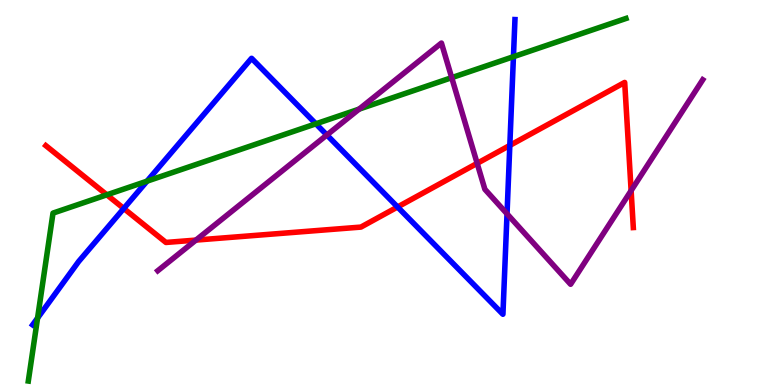[{'lines': ['blue', 'red'], 'intersections': [{'x': 1.6, 'y': 4.59}, {'x': 5.13, 'y': 4.62}, {'x': 6.58, 'y': 6.22}]}, {'lines': ['green', 'red'], 'intersections': [{'x': 1.38, 'y': 4.94}]}, {'lines': ['purple', 'red'], 'intersections': [{'x': 2.53, 'y': 3.76}, {'x': 6.16, 'y': 5.76}, {'x': 8.14, 'y': 5.05}]}, {'lines': ['blue', 'green'], 'intersections': [{'x': 0.485, 'y': 1.74}, {'x': 1.9, 'y': 5.29}, {'x': 4.08, 'y': 6.78}, {'x': 6.63, 'y': 8.53}]}, {'lines': ['blue', 'purple'], 'intersections': [{'x': 4.22, 'y': 6.49}, {'x': 6.54, 'y': 4.45}]}, {'lines': ['green', 'purple'], 'intersections': [{'x': 4.63, 'y': 7.17}, {'x': 5.83, 'y': 7.98}]}]